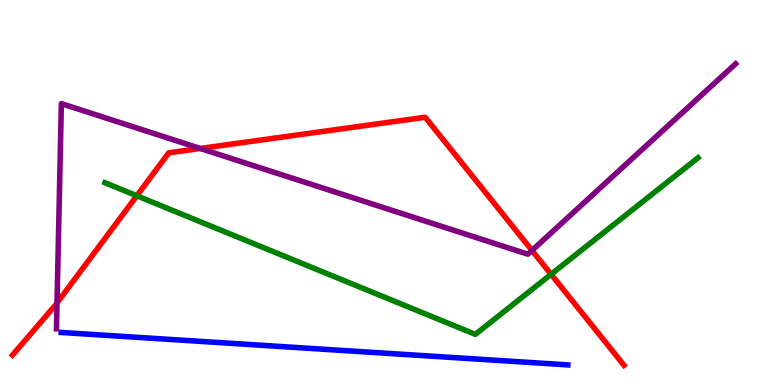[{'lines': ['blue', 'red'], 'intersections': []}, {'lines': ['green', 'red'], 'intersections': [{'x': 1.77, 'y': 4.91}, {'x': 7.11, 'y': 2.88}]}, {'lines': ['purple', 'red'], 'intersections': [{'x': 0.736, 'y': 2.13}, {'x': 2.58, 'y': 6.14}, {'x': 6.86, 'y': 3.49}]}, {'lines': ['blue', 'green'], 'intersections': []}, {'lines': ['blue', 'purple'], 'intersections': []}, {'lines': ['green', 'purple'], 'intersections': []}]